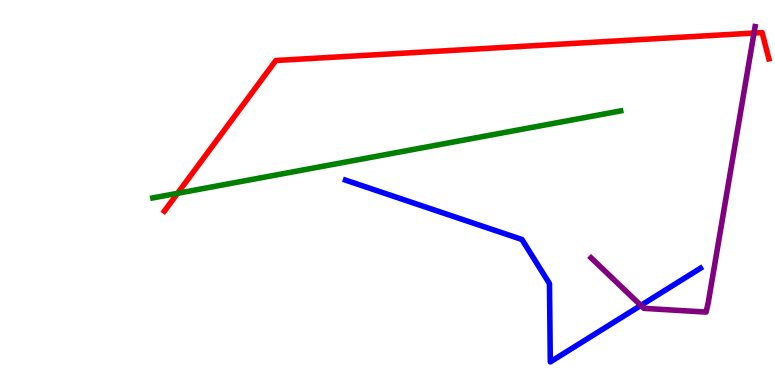[{'lines': ['blue', 'red'], 'intersections': []}, {'lines': ['green', 'red'], 'intersections': [{'x': 2.29, 'y': 4.98}]}, {'lines': ['purple', 'red'], 'intersections': [{'x': 9.73, 'y': 9.14}]}, {'lines': ['blue', 'green'], 'intersections': []}, {'lines': ['blue', 'purple'], 'intersections': [{'x': 8.27, 'y': 2.07}]}, {'lines': ['green', 'purple'], 'intersections': []}]